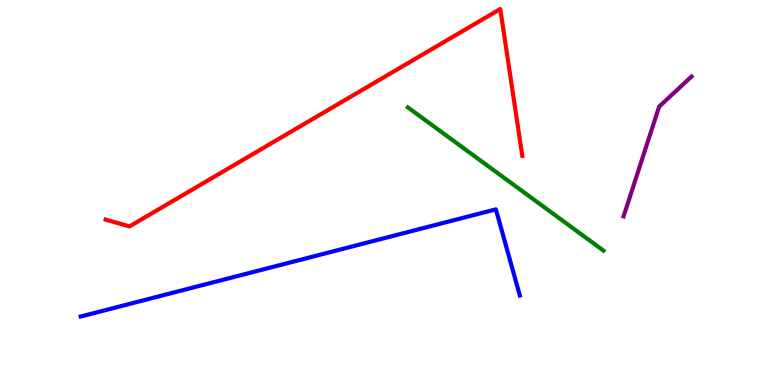[{'lines': ['blue', 'red'], 'intersections': []}, {'lines': ['green', 'red'], 'intersections': []}, {'lines': ['purple', 'red'], 'intersections': []}, {'lines': ['blue', 'green'], 'intersections': []}, {'lines': ['blue', 'purple'], 'intersections': []}, {'lines': ['green', 'purple'], 'intersections': []}]